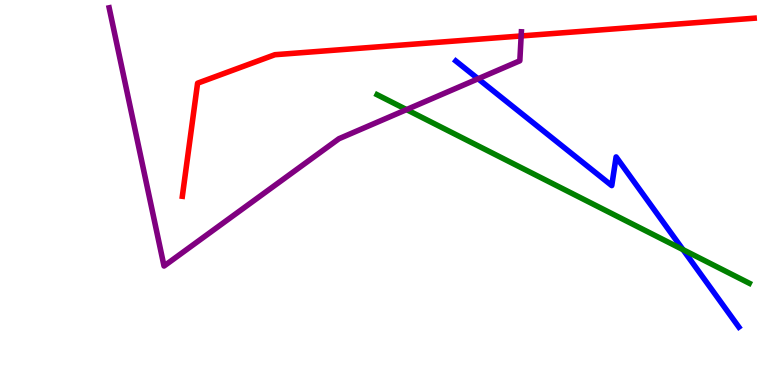[{'lines': ['blue', 'red'], 'intersections': []}, {'lines': ['green', 'red'], 'intersections': []}, {'lines': ['purple', 'red'], 'intersections': [{'x': 6.72, 'y': 9.07}]}, {'lines': ['blue', 'green'], 'intersections': [{'x': 8.81, 'y': 3.52}]}, {'lines': ['blue', 'purple'], 'intersections': [{'x': 6.17, 'y': 7.95}]}, {'lines': ['green', 'purple'], 'intersections': [{'x': 5.25, 'y': 7.15}]}]